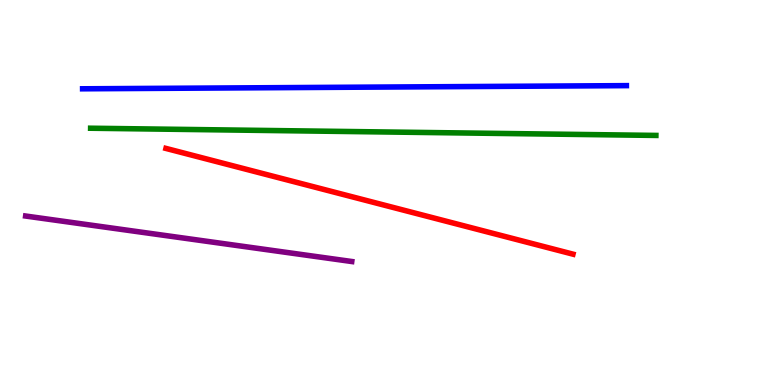[{'lines': ['blue', 'red'], 'intersections': []}, {'lines': ['green', 'red'], 'intersections': []}, {'lines': ['purple', 'red'], 'intersections': []}, {'lines': ['blue', 'green'], 'intersections': []}, {'lines': ['blue', 'purple'], 'intersections': []}, {'lines': ['green', 'purple'], 'intersections': []}]